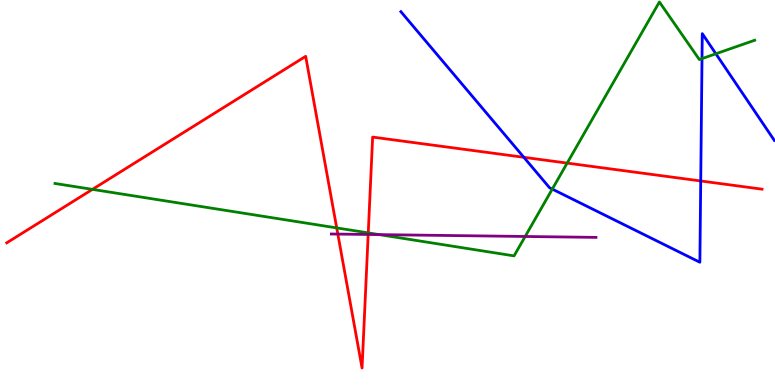[{'lines': ['blue', 'red'], 'intersections': [{'x': 6.76, 'y': 5.91}, {'x': 9.04, 'y': 5.3}]}, {'lines': ['green', 'red'], 'intersections': [{'x': 1.19, 'y': 5.08}, {'x': 4.34, 'y': 4.08}, {'x': 4.75, 'y': 3.95}, {'x': 7.32, 'y': 5.76}]}, {'lines': ['purple', 'red'], 'intersections': [{'x': 4.36, 'y': 3.92}, {'x': 4.75, 'y': 3.91}]}, {'lines': ['blue', 'green'], 'intersections': [{'x': 7.13, 'y': 5.09}, {'x': 9.06, 'y': 8.48}, {'x': 9.24, 'y': 8.6}]}, {'lines': ['blue', 'purple'], 'intersections': []}, {'lines': ['green', 'purple'], 'intersections': [{'x': 4.89, 'y': 3.91}, {'x': 6.78, 'y': 3.86}]}]